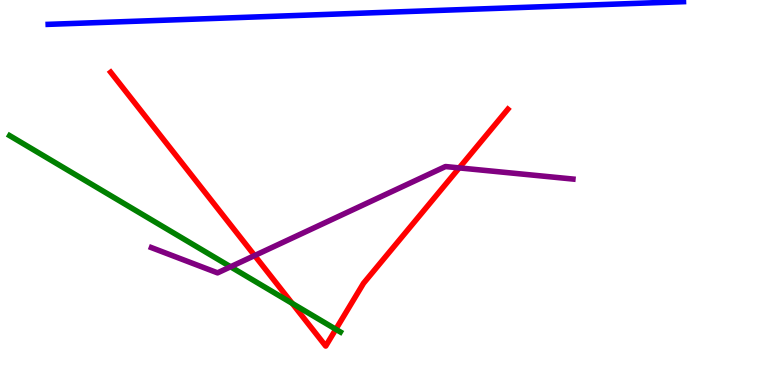[{'lines': ['blue', 'red'], 'intersections': []}, {'lines': ['green', 'red'], 'intersections': [{'x': 3.77, 'y': 2.12}, {'x': 4.33, 'y': 1.45}]}, {'lines': ['purple', 'red'], 'intersections': [{'x': 3.29, 'y': 3.36}, {'x': 5.93, 'y': 5.64}]}, {'lines': ['blue', 'green'], 'intersections': []}, {'lines': ['blue', 'purple'], 'intersections': []}, {'lines': ['green', 'purple'], 'intersections': [{'x': 2.97, 'y': 3.07}]}]